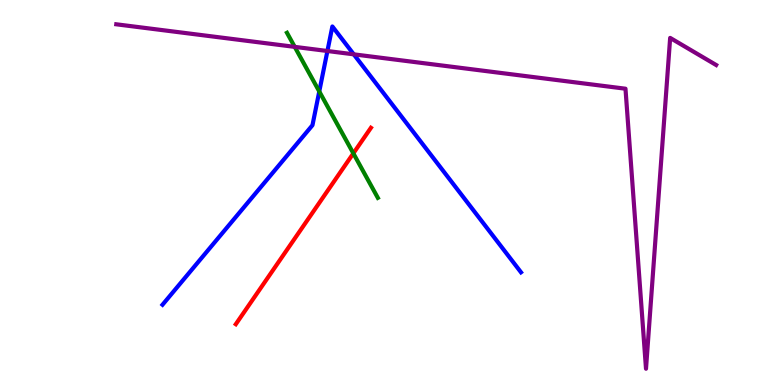[{'lines': ['blue', 'red'], 'intersections': []}, {'lines': ['green', 'red'], 'intersections': [{'x': 4.56, 'y': 6.02}]}, {'lines': ['purple', 'red'], 'intersections': []}, {'lines': ['blue', 'green'], 'intersections': [{'x': 4.12, 'y': 7.62}]}, {'lines': ['blue', 'purple'], 'intersections': [{'x': 4.22, 'y': 8.68}, {'x': 4.56, 'y': 8.59}]}, {'lines': ['green', 'purple'], 'intersections': [{'x': 3.8, 'y': 8.78}]}]